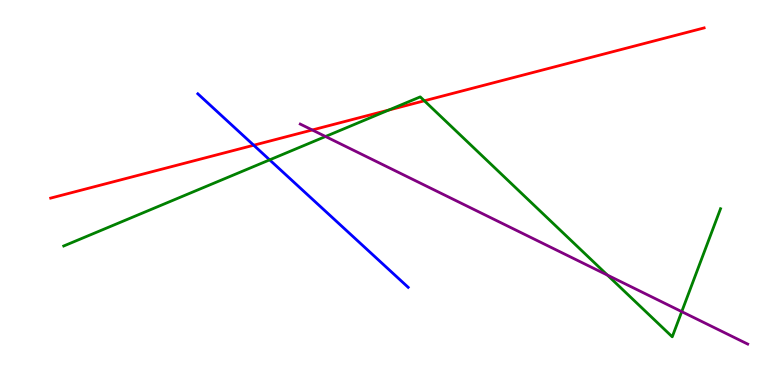[{'lines': ['blue', 'red'], 'intersections': [{'x': 3.27, 'y': 6.23}]}, {'lines': ['green', 'red'], 'intersections': [{'x': 5.02, 'y': 7.14}, {'x': 5.48, 'y': 7.38}]}, {'lines': ['purple', 'red'], 'intersections': [{'x': 4.03, 'y': 6.62}]}, {'lines': ['blue', 'green'], 'intersections': [{'x': 3.48, 'y': 5.85}]}, {'lines': ['blue', 'purple'], 'intersections': []}, {'lines': ['green', 'purple'], 'intersections': [{'x': 4.2, 'y': 6.45}, {'x': 7.84, 'y': 2.85}, {'x': 8.8, 'y': 1.91}]}]